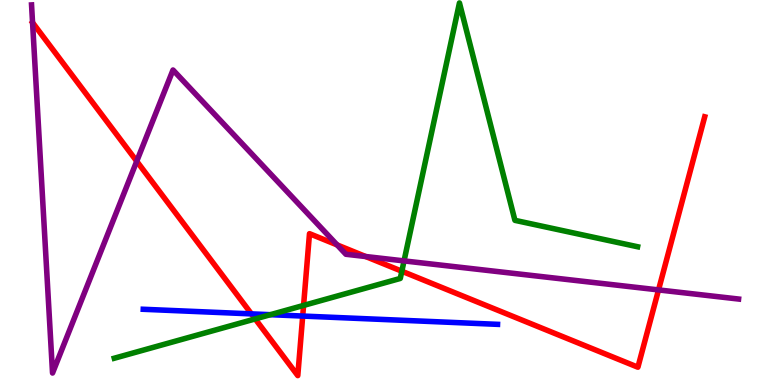[{'lines': ['blue', 'red'], 'intersections': [{'x': 3.24, 'y': 1.85}, {'x': 3.91, 'y': 1.79}]}, {'lines': ['green', 'red'], 'intersections': [{'x': 3.29, 'y': 1.72}, {'x': 3.92, 'y': 2.07}, {'x': 5.18, 'y': 2.96}]}, {'lines': ['purple', 'red'], 'intersections': [{'x': 1.76, 'y': 5.81}, {'x': 4.35, 'y': 3.64}, {'x': 4.72, 'y': 3.34}, {'x': 8.5, 'y': 2.47}]}, {'lines': ['blue', 'green'], 'intersections': [{'x': 3.49, 'y': 1.83}]}, {'lines': ['blue', 'purple'], 'intersections': []}, {'lines': ['green', 'purple'], 'intersections': [{'x': 5.21, 'y': 3.22}]}]